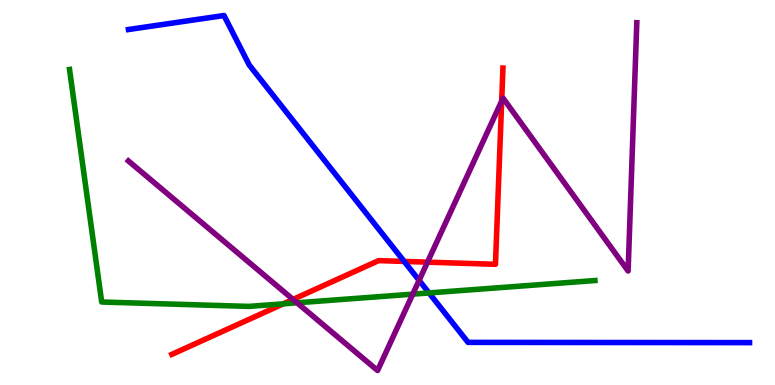[{'lines': ['blue', 'red'], 'intersections': [{'x': 5.22, 'y': 3.21}]}, {'lines': ['green', 'red'], 'intersections': [{'x': 3.66, 'y': 2.11}]}, {'lines': ['purple', 'red'], 'intersections': [{'x': 3.78, 'y': 2.22}, {'x': 5.52, 'y': 3.19}, {'x': 6.47, 'y': 7.38}]}, {'lines': ['blue', 'green'], 'intersections': [{'x': 5.54, 'y': 2.39}]}, {'lines': ['blue', 'purple'], 'intersections': [{'x': 5.41, 'y': 2.72}]}, {'lines': ['green', 'purple'], 'intersections': [{'x': 3.83, 'y': 2.14}, {'x': 5.33, 'y': 2.36}]}]